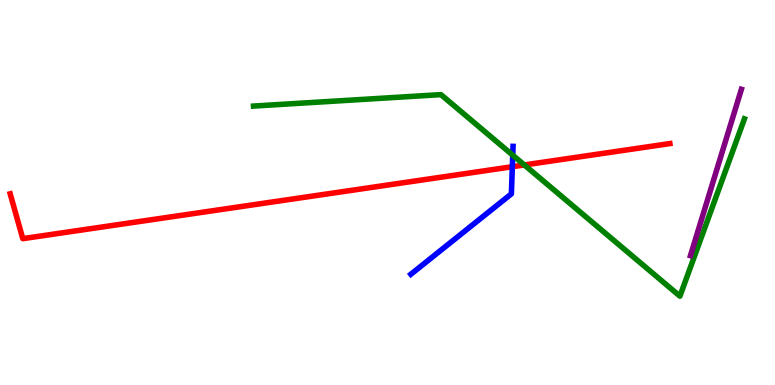[{'lines': ['blue', 'red'], 'intersections': [{'x': 6.61, 'y': 5.67}]}, {'lines': ['green', 'red'], 'intersections': [{'x': 6.77, 'y': 5.72}]}, {'lines': ['purple', 'red'], 'intersections': []}, {'lines': ['blue', 'green'], 'intersections': [{'x': 6.62, 'y': 5.97}]}, {'lines': ['blue', 'purple'], 'intersections': []}, {'lines': ['green', 'purple'], 'intersections': []}]